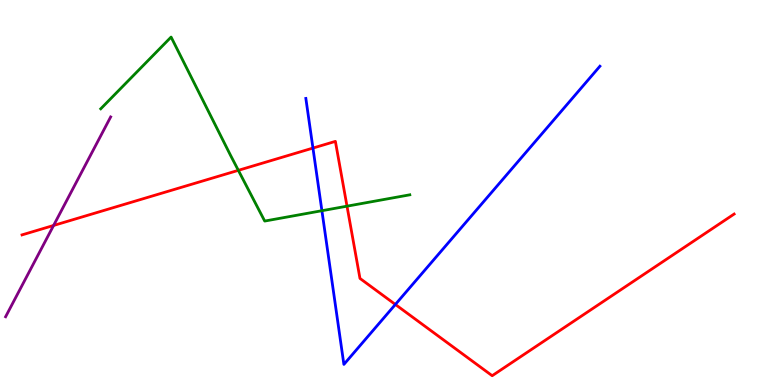[{'lines': ['blue', 'red'], 'intersections': [{'x': 4.04, 'y': 6.15}, {'x': 5.1, 'y': 2.09}]}, {'lines': ['green', 'red'], 'intersections': [{'x': 3.08, 'y': 5.58}, {'x': 4.48, 'y': 4.64}]}, {'lines': ['purple', 'red'], 'intersections': [{'x': 0.692, 'y': 4.14}]}, {'lines': ['blue', 'green'], 'intersections': [{'x': 4.15, 'y': 4.53}]}, {'lines': ['blue', 'purple'], 'intersections': []}, {'lines': ['green', 'purple'], 'intersections': []}]